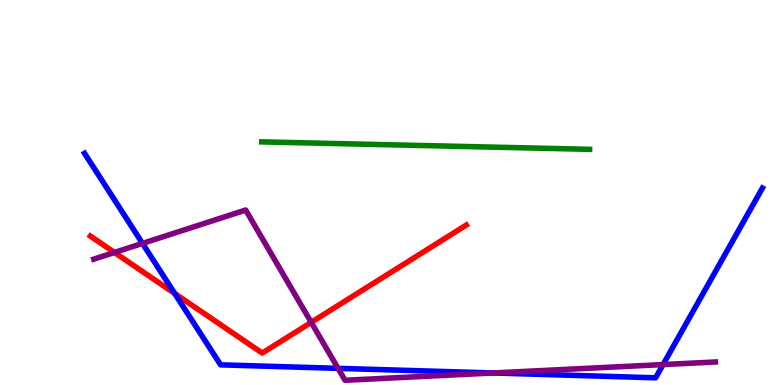[{'lines': ['blue', 'red'], 'intersections': [{'x': 2.25, 'y': 2.38}]}, {'lines': ['green', 'red'], 'intersections': []}, {'lines': ['purple', 'red'], 'intersections': [{'x': 1.48, 'y': 3.44}, {'x': 4.02, 'y': 1.63}]}, {'lines': ['blue', 'green'], 'intersections': []}, {'lines': ['blue', 'purple'], 'intersections': [{'x': 1.84, 'y': 3.68}, {'x': 4.36, 'y': 0.433}, {'x': 6.36, 'y': 0.313}, {'x': 8.56, 'y': 0.531}]}, {'lines': ['green', 'purple'], 'intersections': []}]